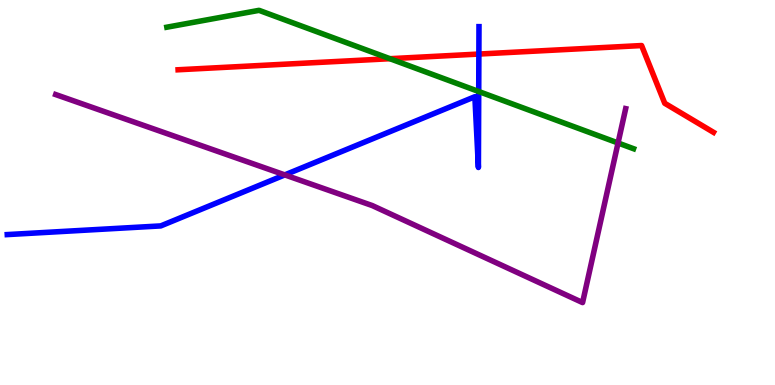[{'lines': ['blue', 'red'], 'intersections': [{'x': 6.18, 'y': 8.6}]}, {'lines': ['green', 'red'], 'intersections': [{'x': 5.03, 'y': 8.48}]}, {'lines': ['purple', 'red'], 'intersections': []}, {'lines': ['blue', 'green'], 'intersections': [{'x': 6.18, 'y': 7.62}]}, {'lines': ['blue', 'purple'], 'intersections': [{'x': 3.67, 'y': 5.46}]}, {'lines': ['green', 'purple'], 'intersections': [{'x': 7.97, 'y': 6.29}]}]